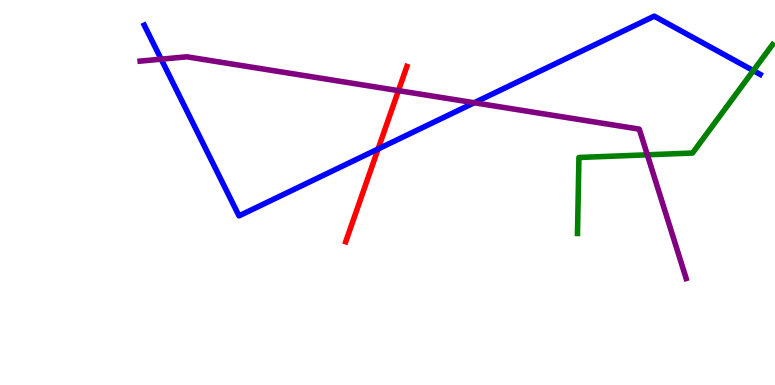[{'lines': ['blue', 'red'], 'intersections': [{'x': 4.88, 'y': 6.13}]}, {'lines': ['green', 'red'], 'intersections': []}, {'lines': ['purple', 'red'], 'intersections': [{'x': 5.14, 'y': 7.65}]}, {'lines': ['blue', 'green'], 'intersections': [{'x': 9.72, 'y': 8.17}]}, {'lines': ['blue', 'purple'], 'intersections': [{'x': 2.08, 'y': 8.46}, {'x': 6.12, 'y': 7.33}]}, {'lines': ['green', 'purple'], 'intersections': [{'x': 8.35, 'y': 5.98}]}]